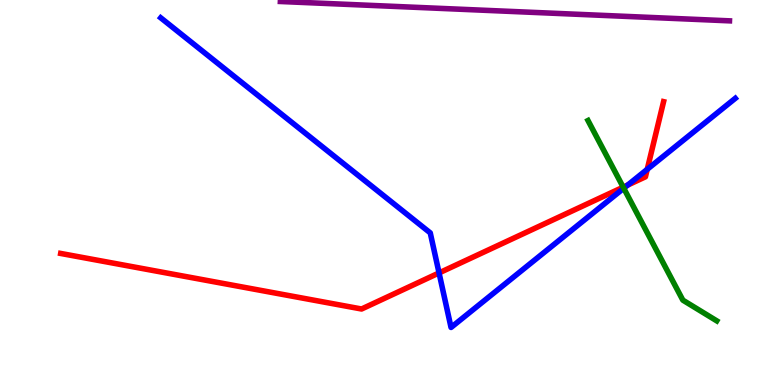[{'lines': ['blue', 'red'], 'intersections': [{'x': 5.67, 'y': 2.91}, {'x': 8.1, 'y': 5.19}, {'x': 8.35, 'y': 5.6}]}, {'lines': ['green', 'red'], 'intersections': [{'x': 8.04, 'y': 5.14}]}, {'lines': ['purple', 'red'], 'intersections': []}, {'lines': ['blue', 'green'], 'intersections': [{'x': 8.05, 'y': 5.11}]}, {'lines': ['blue', 'purple'], 'intersections': []}, {'lines': ['green', 'purple'], 'intersections': []}]